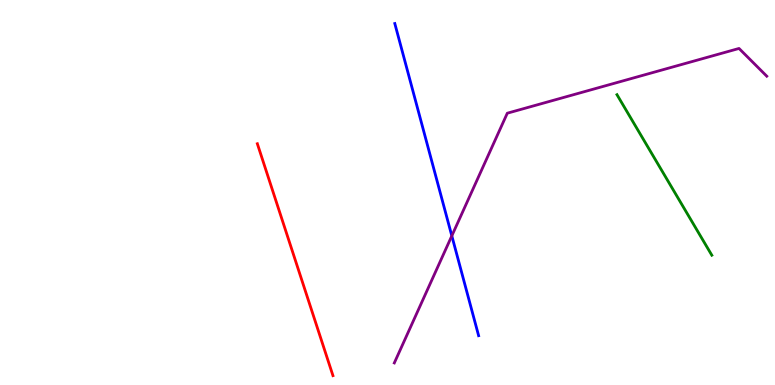[{'lines': ['blue', 'red'], 'intersections': []}, {'lines': ['green', 'red'], 'intersections': []}, {'lines': ['purple', 'red'], 'intersections': []}, {'lines': ['blue', 'green'], 'intersections': []}, {'lines': ['blue', 'purple'], 'intersections': [{'x': 5.83, 'y': 3.87}]}, {'lines': ['green', 'purple'], 'intersections': []}]